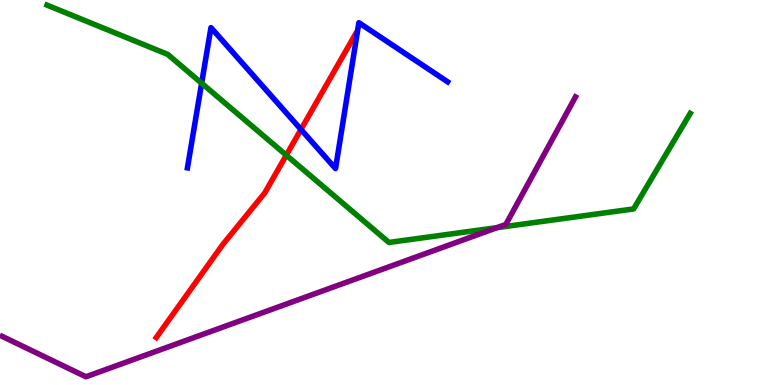[{'lines': ['blue', 'red'], 'intersections': [{'x': 3.88, 'y': 6.64}]}, {'lines': ['green', 'red'], 'intersections': [{'x': 3.69, 'y': 5.97}]}, {'lines': ['purple', 'red'], 'intersections': []}, {'lines': ['blue', 'green'], 'intersections': [{'x': 2.6, 'y': 7.84}]}, {'lines': ['blue', 'purple'], 'intersections': []}, {'lines': ['green', 'purple'], 'intersections': [{'x': 6.41, 'y': 4.09}]}]